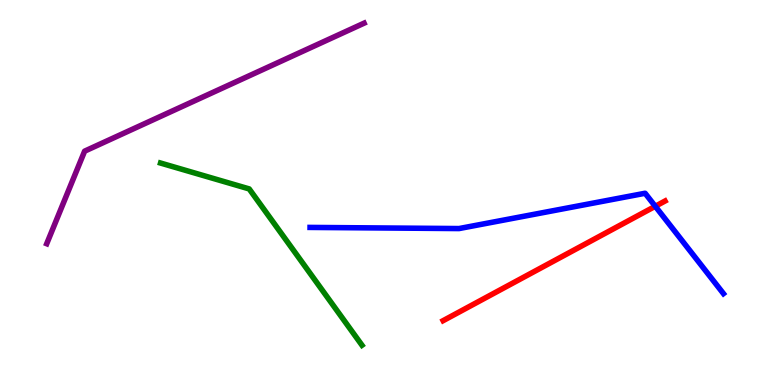[{'lines': ['blue', 'red'], 'intersections': [{'x': 8.46, 'y': 4.64}]}, {'lines': ['green', 'red'], 'intersections': []}, {'lines': ['purple', 'red'], 'intersections': []}, {'lines': ['blue', 'green'], 'intersections': []}, {'lines': ['blue', 'purple'], 'intersections': []}, {'lines': ['green', 'purple'], 'intersections': []}]